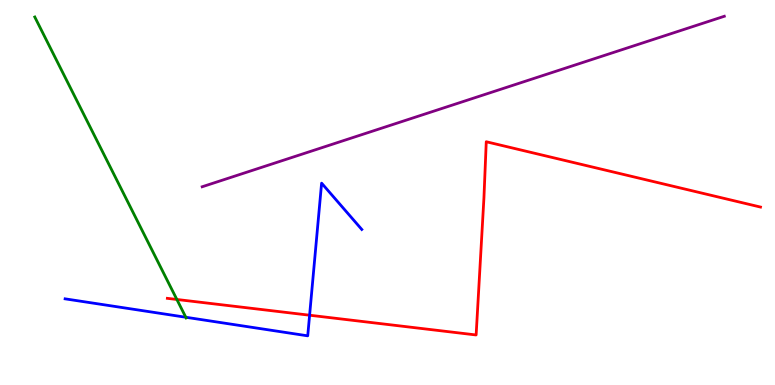[{'lines': ['blue', 'red'], 'intersections': [{'x': 3.99, 'y': 1.81}]}, {'lines': ['green', 'red'], 'intersections': [{'x': 2.28, 'y': 2.22}]}, {'lines': ['purple', 'red'], 'intersections': []}, {'lines': ['blue', 'green'], 'intersections': [{'x': 2.4, 'y': 1.76}]}, {'lines': ['blue', 'purple'], 'intersections': []}, {'lines': ['green', 'purple'], 'intersections': []}]